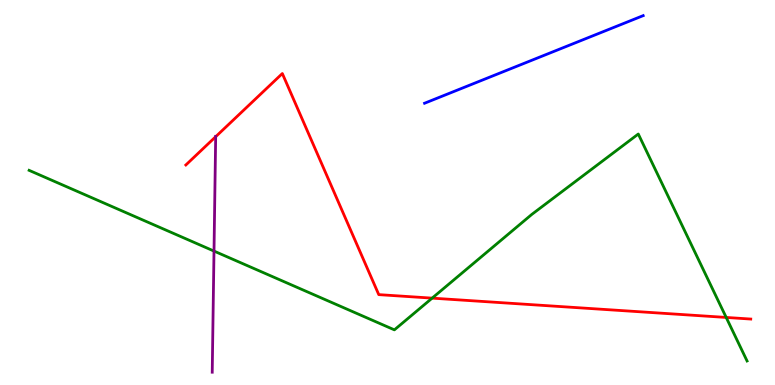[{'lines': ['blue', 'red'], 'intersections': []}, {'lines': ['green', 'red'], 'intersections': [{'x': 5.58, 'y': 2.26}, {'x': 9.37, 'y': 1.75}]}, {'lines': ['purple', 'red'], 'intersections': [{'x': 2.78, 'y': 6.45}]}, {'lines': ['blue', 'green'], 'intersections': []}, {'lines': ['blue', 'purple'], 'intersections': []}, {'lines': ['green', 'purple'], 'intersections': [{'x': 2.76, 'y': 3.48}]}]